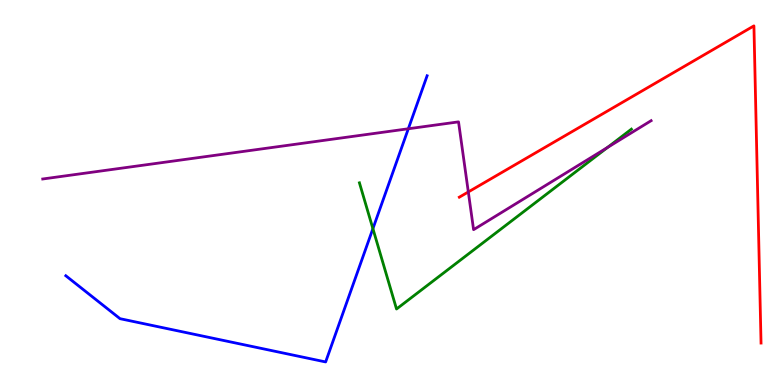[{'lines': ['blue', 'red'], 'intersections': []}, {'lines': ['green', 'red'], 'intersections': []}, {'lines': ['purple', 'red'], 'intersections': [{'x': 6.04, 'y': 5.01}]}, {'lines': ['blue', 'green'], 'intersections': [{'x': 4.81, 'y': 4.06}]}, {'lines': ['blue', 'purple'], 'intersections': [{'x': 5.27, 'y': 6.66}]}, {'lines': ['green', 'purple'], 'intersections': [{'x': 7.84, 'y': 6.17}]}]